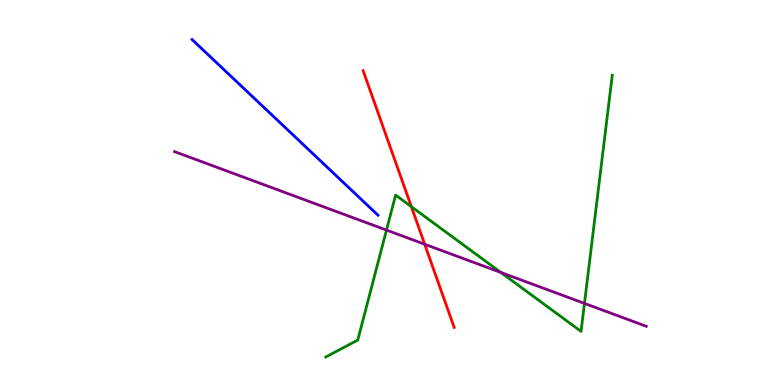[{'lines': ['blue', 'red'], 'intersections': []}, {'lines': ['green', 'red'], 'intersections': [{'x': 5.31, 'y': 4.63}]}, {'lines': ['purple', 'red'], 'intersections': [{'x': 5.48, 'y': 3.66}]}, {'lines': ['blue', 'green'], 'intersections': []}, {'lines': ['blue', 'purple'], 'intersections': []}, {'lines': ['green', 'purple'], 'intersections': [{'x': 4.99, 'y': 4.02}, {'x': 6.46, 'y': 2.92}, {'x': 7.54, 'y': 2.12}]}]